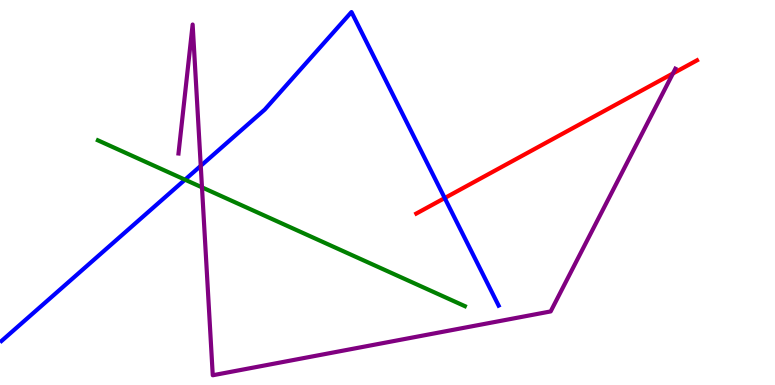[{'lines': ['blue', 'red'], 'intersections': [{'x': 5.74, 'y': 4.86}]}, {'lines': ['green', 'red'], 'intersections': []}, {'lines': ['purple', 'red'], 'intersections': [{'x': 8.68, 'y': 8.09}]}, {'lines': ['blue', 'green'], 'intersections': [{'x': 2.39, 'y': 5.33}]}, {'lines': ['blue', 'purple'], 'intersections': [{'x': 2.59, 'y': 5.69}]}, {'lines': ['green', 'purple'], 'intersections': [{'x': 2.61, 'y': 5.13}]}]